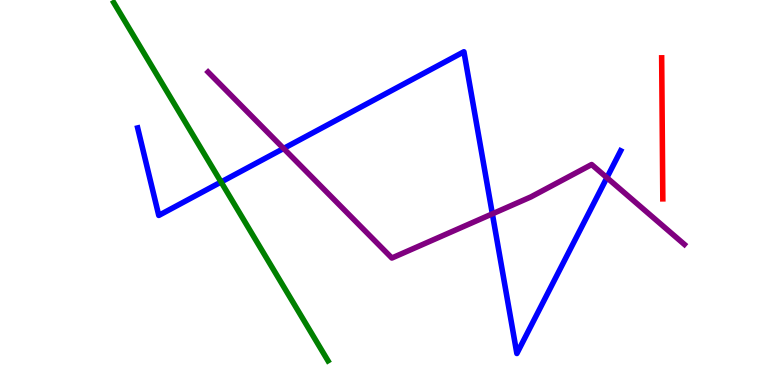[{'lines': ['blue', 'red'], 'intersections': []}, {'lines': ['green', 'red'], 'intersections': []}, {'lines': ['purple', 'red'], 'intersections': []}, {'lines': ['blue', 'green'], 'intersections': [{'x': 2.85, 'y': 5.27}]}, {'lines': ['blue', 'purple'], 'intersections': [{'x': 3.66, 'y': 6.14}, {'x': 6.35, 'y': 4.45}, {'x': 7.83, 'y': 5.38}]}, {'lines': ['green', 'purple'], 'intersections': []}]